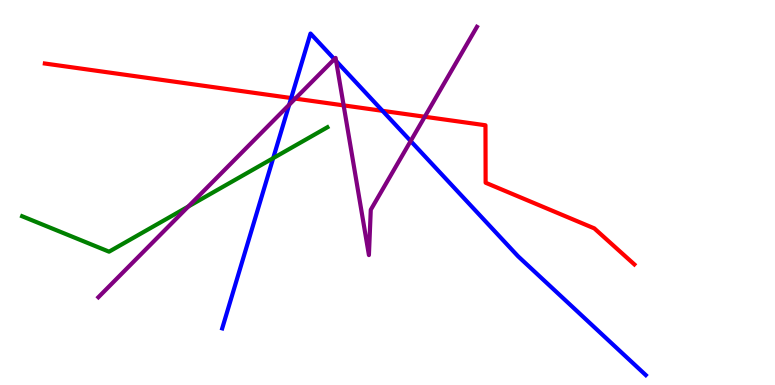[{'lines': ['blue', 'red'], 'intersections': [{'x': 3.76, 'y': 7.45}, {'x': 4.94, 'y': 7.12}]}, {'lines': ['green', 'red'], 'intersections': []}, {'lines': ['purple', 'red'], 'intersections': [{'x': 3.81, 'y': 7.44}, {'x': 4.43, 'y': 7.26}, {'x': 5.48, 'y': 6.97}]}, {'lines': ['blue', 'green'], 'intersections': [{'x': 3.52, 'y': 5.89}]}, {'lines': ['blue', 'purple'], 'intersections': [{'x': 3.73, 'y': 7.28}, {'x': 4.31, 'y': 8.46}, {'x': 4.34, 'y': 8.41}, {'x': 5.3, 'y': 6.34}]}, {'lines': ['green', 'purple'], 'intersections': [{'x': 2.43, 'y': 4.64}]}]